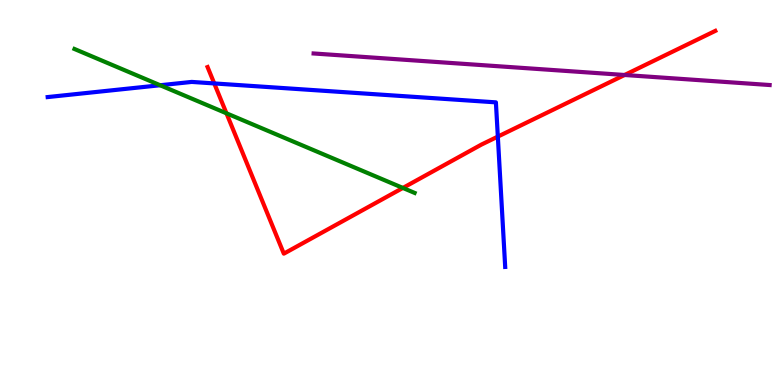[{'lines': ['blue', 'red'], 'intersections': [{'x': 2.76, 'y': 7.83}, {'x': 6.42, 'y': 6.45}]}, {'lines': ['green', 'red'], 'intersections': [{'x': 2.92, 'y': 7.06}, {'x': 5.2, 'y': 5.12}]}, {'lines': ['purple', 'red'], 'intersections': [{'x': 8.06, 'y': 8.05}]}, {'lines': ['blue', 'green'], 'intersections': [{'x': 2.07, 'y': 7.79}]}, {'lines': ['blue', 'purple'], 'intersections': []}, {'lines': ['green', 'purple'], 'intersections': []}]